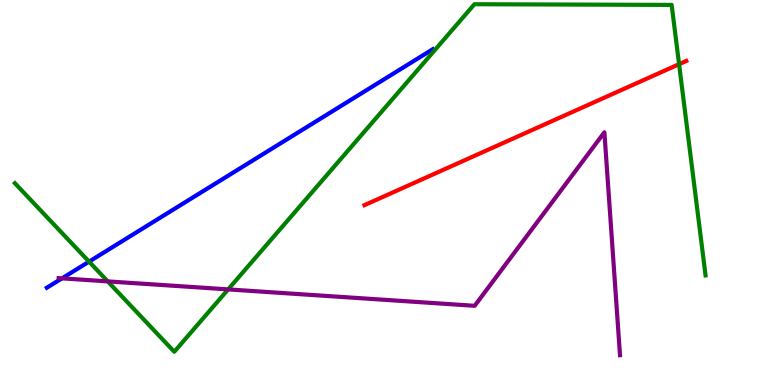[{'lines': ['blue', 'red'], 'intersections': []}, {'lines': ['green', 'red'], 'intersections': [{'x': 8.76, 'y': 8.33}]}, {'lines': ['purple', 'red'], 'intersections': []}, {'lines': ['blue', 'green'], 'intersections': [{'x': 1.15, 'y': 3.2}]}, {'lines': ['blue', 'purple'], 'intersections': [{'x': 0.8, 'y': 2.77}]}, {'lines': ['green', 'purple'], 'intersections': [{'x': 1.39, 'y': 2.69}, {'x': 2.94, 'y': 2.48}]}]